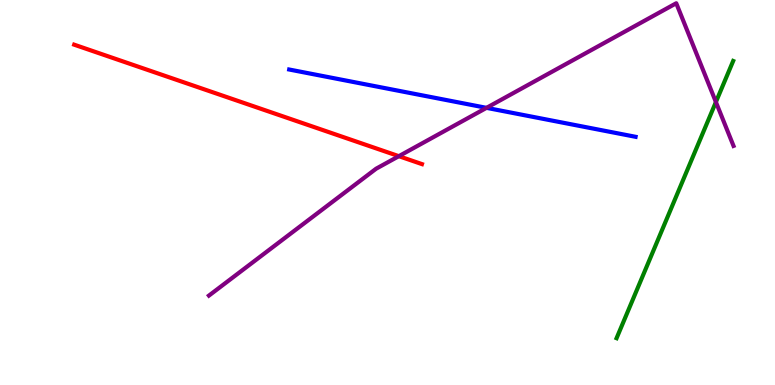[{'lines': ['blue', 'red'], 'intersections': []}, {'lines': ['green', 'red'], 'intersections': []}, {'lines': ['purple', 'red'], 'intersections': [{'x': 5.15, 'y': 5.94}]}, {'lines': ['blue', 'green'], 'intersections': []}, {'lines': ['blue', 'purple'], 'intersections': [{'x': 6.28, 'y': 7.2}]}, {'lines': ['green', 'purple'], 'intersections': [{'x': 9.24, 'y': 7.35}]}]